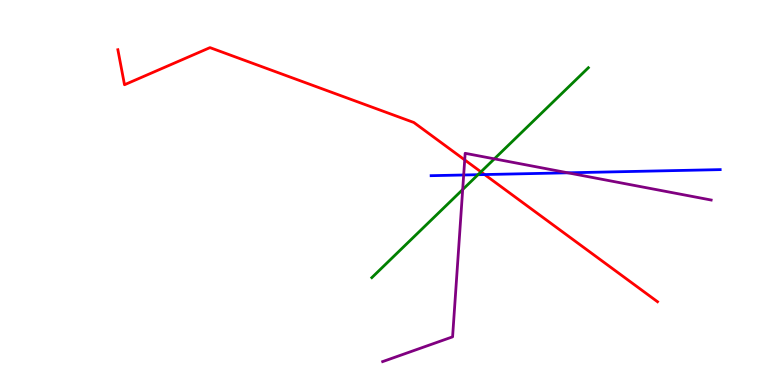[{'lines': ['blue', 'red'], 'intersections': [{'x': 6.25, 'y': 5.47}]}, {'lines': ['green', 'red'], 'intersections': [{'x': 6.21, 'y': 5.54}]}, {'lines': ['purple', 'red'], 'intersections': [{'x': 6.0, 'y': 5.85}]}, {'lines': ['blue', 'green'], 'intersections': [{'x': 6.17, 'y': 5.46}]}, {'lines': ['blue', 'purple'], 'intersections': [{'x': 5.98, 'y': 5.45}, {'x': 7.33, 'y': 5.51}]}, {'lines': ['green', 'purple'], 'intersections': [{'x': 5.97, 'y': 5.08}, {'x': 6.38, 'y': 5.87}]}]